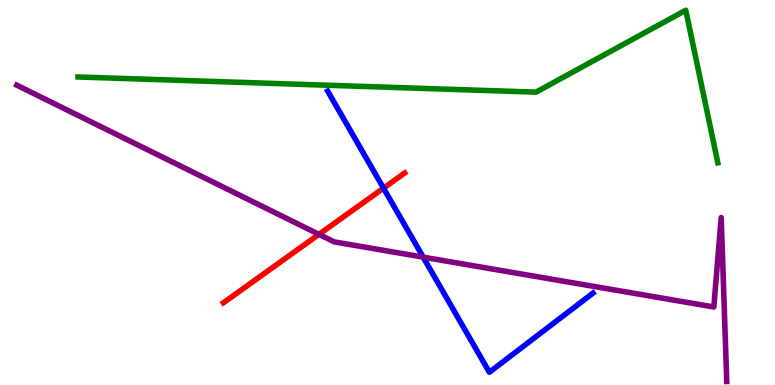[{'lines': ['blue', 'red'], 'intersections': [{'x': 4.95, 'y': 5.11}]}, {'lines': ['green', 'red'], 'intersections': []}, {'lines': ['purple', 'red'], 'intersections': [{'x': 4.12, 'y': 3.91}]}, {'lines': ['blue', 'green'], 'intersections': []}, {'lines': ['blue', 'purple'], 'intersections': [{'x': 5.46, 'y': 3.32}]}, {'lines': ['green', 'purple'], 'intersections': []}]